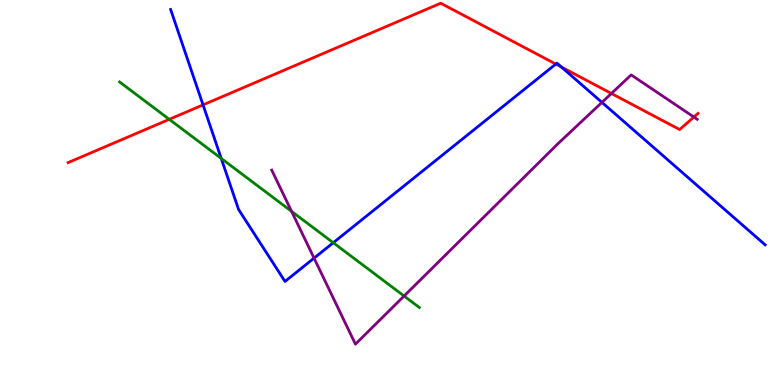[{'lines': ['blue', 'red'], 'intersections': [{'x': 2.62, 'y': 7.28}, {'x': 7.17, 'y': 8.34}, {'x': 7.25, 'y': 8.26}]}, {'lines': ['green', 'red'], 'intersections': [{'x': 2.18, 'y': 6.9}]}, {'lines': ['purple', 'red'], 'intersections': [{'x': 7.89, 'y': 7.57}, {'x': 8.95, 'y': 6.96}]}, {'lines': ['blue', 'green'], 'intersections': [{'x': 2.85, 'y': 5.88}, {'x': 4.3, 'y': 3.7}]}, {'lines': ['blue', 'purple'], 'intersections': [{'x': 4.05, 'y': 3.3}, {'x': 7.77, 'y': 7.34}]}, {'lines': ['green', 'purple'], 'intersections': [{'x': 3.76, 'y': 4.51}, {'x': 5.21, 'y': 2.31}]}]